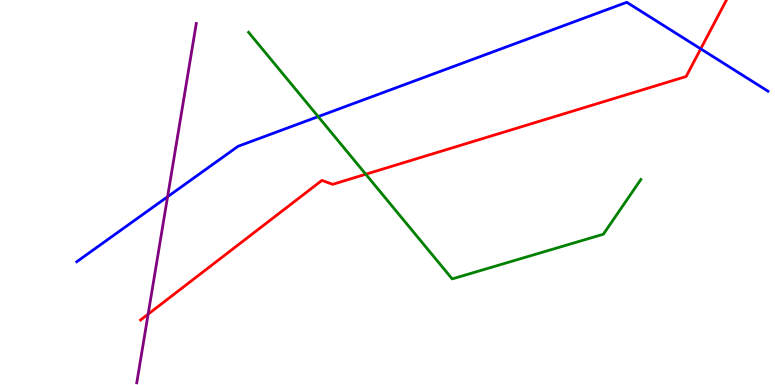[{'lines': ['blue', 'red'], 'intersections': [{'x': 9.04, 'y': 8.73}]}, {'lines': ['green', 'red'], 'intersections': [{'x': 4.72, 'y': 5.47}]}, {'lines': ['purple', 'red'], 'intersections': [{'x': 1.91, 'y': 1.84}]}, {'lines': ['blue', 'green'], 'intersections': [{'x': 4.11, 'y': 6.97}]}, {'lines': ['blue', 'purple'], 'intersections': [{'x': 2.16, 'y': 4.89}]}, {'lines': ['green', 'purple'], 'intersections': []}]